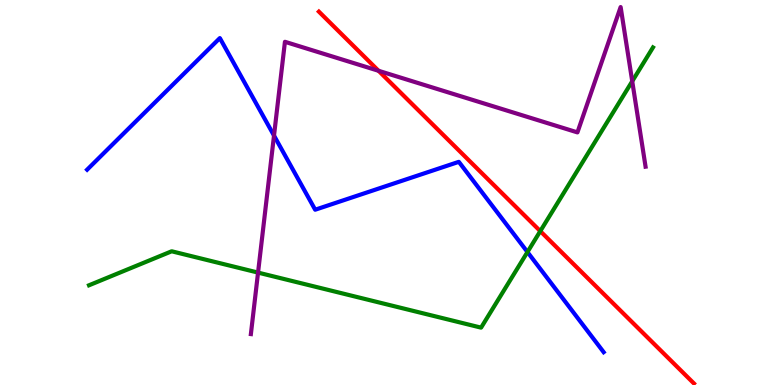[{'lines': ['blue', 'red'], 'intersections': []}, {'lines': ['green', 'red'], 'intersections': [{'x': 6.97, 'y': 4.0}]}, {'lines': ['purple', 'red'], 'intersections': [{'x': 4.88, 'y': 8.16}]}, {'lines': ['blue', 'green'], 'intersections': [{'x': 6.81, 'y': 3.45}]}, {'lines': ['blue', 'purple'], 'intersections': [{'x': 3.54, 'y': 6.48}]}, {'lines': ['green', 'purple'], 'intersections': [{'x': 3.33, 'y': 2.92}, {'x': 8.16, 'y': 7.89}]}]